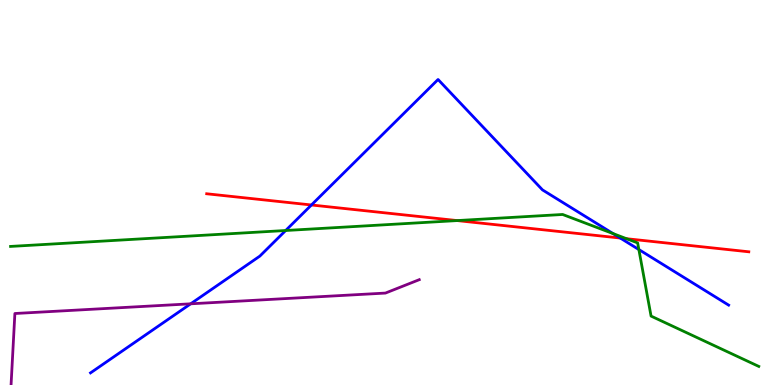[{'lines': ['blue', 'red'], 'intersections': [{'x': 4.02, 'y': 4.68}, {'x': 8.0, 'y': 3.82}]}, {'lines': ['green', 'red'], 'intersections': [{'x': 5.9, 'y': 4.27}, {'x': 8.08, 'y': 3.8}]}, {'lines': ['purple', 'red'], 'intersections': []}, {'lines': ['blue', 'green'], 'intersections': [{'x': 3.69, 'y': 4.01}, {'x': 7.91, 'y': 3.93}, {'x': 8.24, 'y': 3.52}]}, {'lines': ['blue', 'purple'], 'intersections': [{'x': 2.46, 'y': 2.11}]}, {'lines': ['green', 'purple'], 'intersections': []}]